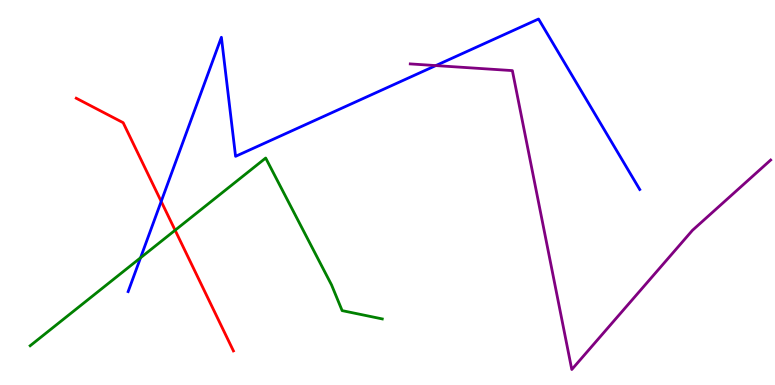[{'lines': ['blue', 'red'], 'intersections': [{'x': 2.08, 'y': 4.77}]}, {'lines': ['green', 'red'], 'intersections': [{'x': 2.26, 'y': 4.02}]}, {'lines': ['purple', 'red'], 'intersections': []}, {'lines': ['blue', 'green'], 'intersections': [{'x': 1.81, 'y': 3.3}]}, {'lines': ['blue', 'purple'], 'intersections': [{'x': 5.62, 'y': 8.3}]}, {'lines': ['green', 'purple'], 'intersections': []}]